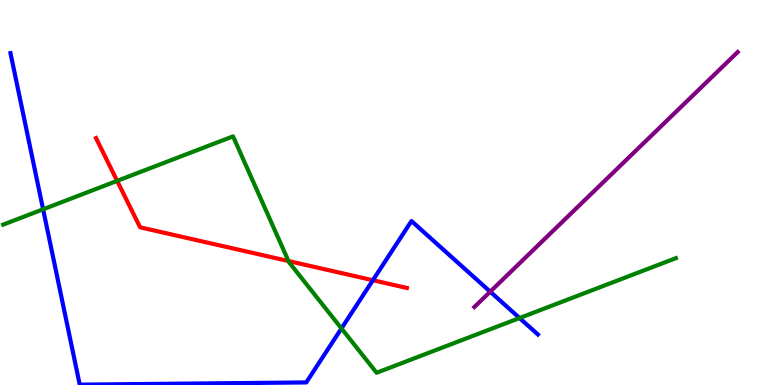[{'lines': ['blue', 'red'], 'intersections': [{'x': 4.81, 'y': 2.72}]}, {'lines': ['green', 'red'], 'intersections': [{'x': 1.51, 'y': 5.3}, {'x': 3.72, 'y': 3.22}]}, {'lines': ['purple', 'red'], 'intersections': []}, {'lines': ['blue', 'green'], 'intersections': [{'x': 0.556, 'y': 4.56}, {'x': 4.41, 'y': 1.47}, {'x': 6.7, 'y': 1.74}]}, {'lines': ['blue', 'purple'], 'intersections': [{'x': 6.33, 'y': 2.42}]}, {'lines': ['green', 'purple'], 'intersections': []}]